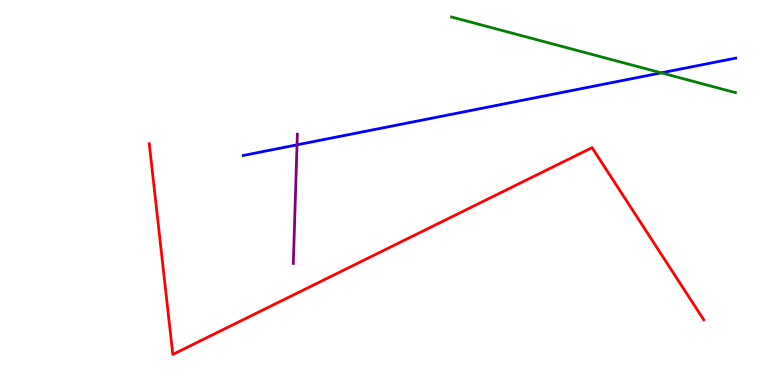[{'lines': ['blue', 'red'], 'intersections': []}, {'lines': ['green', 'red'], 'intersections': []}, {'lines': ['purple', 'red'], 'intersections': []}, {'lines': ['blue', 'green'], 'intersections': [{'x': 8.53, 'y': 8.11}]}, {'lines': ['blue', 'purple'], 'intersections': [{'x': 3.83, 'y': 6.24}]}, {'lines': ['green', 'purple'], 'intersections': []}]